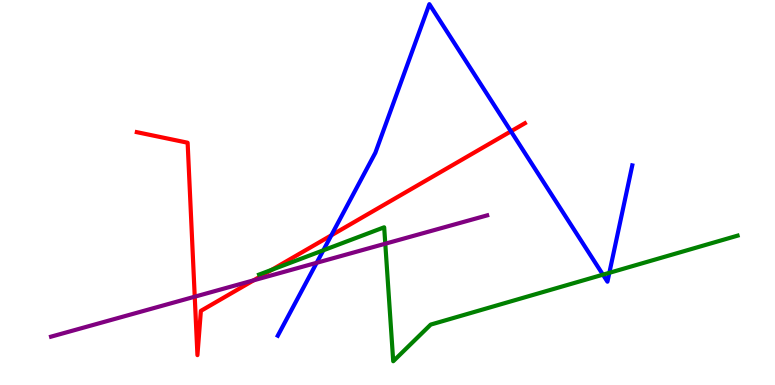[{'lines': ['blue', 'red'], 'intersections': [{'x': 4.28, 'y': 3.89}, {'x': 6.59, 'y': 6.59}]}, {'lines': ['green', 'red'], 'intersections': [{'x': 3.51, 'y': 2.99}]}, {'lines': ['purple', 'red'], 'intersections': [{'x': 2.51, 'y': 2.29}, {'x': 3.27, 'y': 2.72}]}, {'lines': ['blue', 'green'], 'intersections': [{'x': 4.17, 'y': 3.5}, {'x': 7.78, 'y': 2.87}, {'x': 7.86, 'y': 2.91}]}, {'lines': ['blue', 'purple'], 'intersections': [{'x': 4.09, 'y': 3.17}]}, {'lines': ['green', 'purple'], 'intersections': [{'x': 4.97, 'y': 3.67}]}]